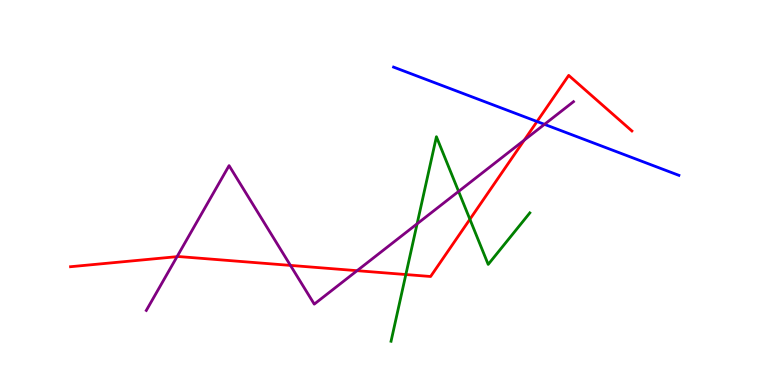[{'lines': ['blue', 'red'], 'intersections': [{'x': 6.93, 'y': 6.84}]}, {'lines': ['green', 'red'], 'intersections': [{'x': 5.24, 'y': 2.87}, {'x': 6.06, 'y': 4.3}]}, {'lines': ['purple', 'red'], 'intersections': [{'x': 2.28, 'y': 3.33}, {'x': 3.75, 'y': 3.11}, {'x': 4.61, 'y': 2.97}, {'x': 6.76, 'y': 6.36}]}, {'lines': ['blue', 'green'], 'intersections': []}, {'lines': ['blue', 'purple'], 'intersections': [{'x': 7.03, 'y': 6.77}]}, {'lines': ['green', 'purple'], 'intersections': [{'x': 5.38, 'y': 4.19}, {'x': 5.92, 'y': 5.03}]}]